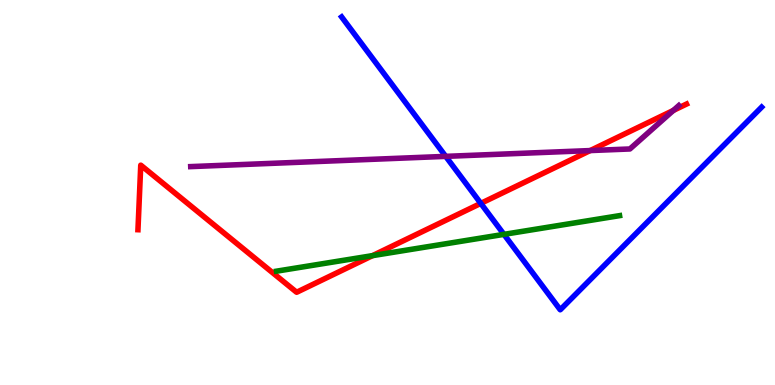[{'lines': ['blue', 'red'], 'intersections': [{'x': 6.2, 'y': 4.72}]}, {'lines': ['green', 'red'], 'intersections': [{'x': 4.81, 'y': 3.36}]}, {'lines': ['purple', 'red'], 'intersections': [{'x': 7.62, 'y': 6.09}, {'x': 8.69, 'y': 7.13}]}, {'lines': ['blue', 'green'], 'intersections': [{'x': 6.5, 'y': 3.91}]}, {'lines': ['blue', 'purple'], 'intersections': [{'x': 5.75, 'y': 5.94}]}, {'lines': ['green', 'purple'], 'intersections': []}]